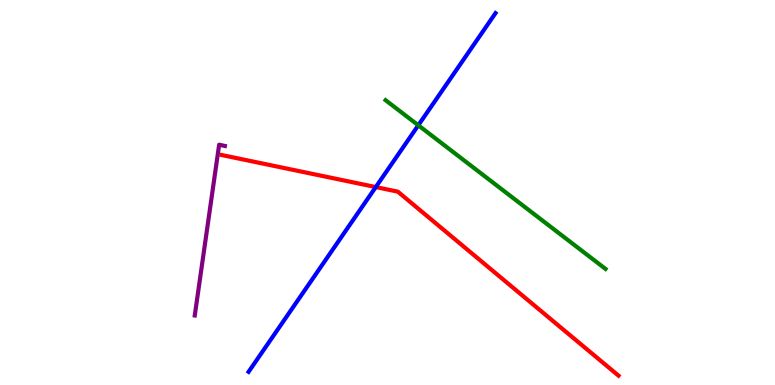[{'lines': ['blue', 'red'], 'intersections': [{'x': 4.85, 'y': 5.14}]}, {'lines': ['green', 'red'], 'intersections': []}, {'lines': ['purple', 'red'], 'intersections': []}, {'lines': ['blue', 'green'], 'intersections': [{'x': 5.4, 'y': 6.75}]}, {'lines': ['blue', 'purple'], 'intersections': []}, {'lines': ['green', 'purple'], 'intersections': []}]